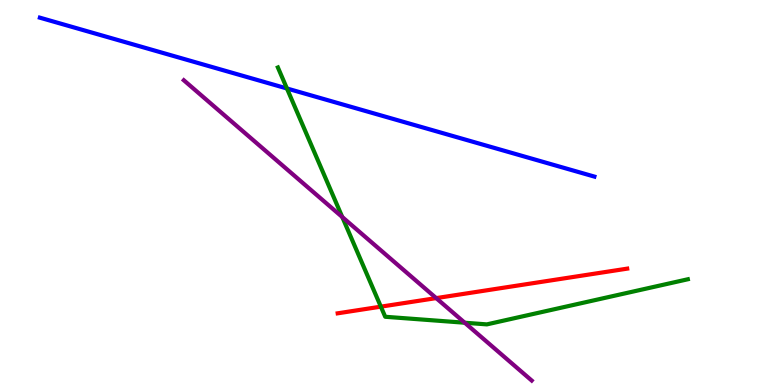[{'lines': ['blue', 'red'], 'intersections': []}, {'lines': ['green', 'red'], 'intersections': [{'x': 4.91, 'y': 2.03}]}, {'lines': ['purple', 'red'], 'intersections': [{'x': 5.63, 'y': 2.26}]}, {'lines': ['blue', 'green'], 'intersections': [{'x': 3.7, 'y': 7.7}]}, {'lines': ['blue', 'purple'], 'intersections': []}, {'lines': ['green', 'purple'], 'intersections': [{'x': 4.42, 'y': 4.36}, {'x': 6.0, 'y': 1.62}]}]